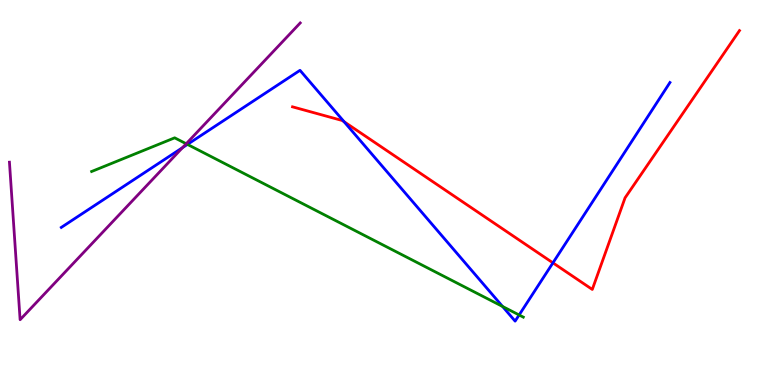[{'lines': ['blue', 'red'], 'intersections': [{'x': 4.44, 'y': 6.84}, {'x': 7.13, 'y': 3.17}]}, {'lines': ['green', 'red'], 'intersections': []}, {'lines': ['purple', 'red'], 'intersections': []}, {'lines': ['blue', 'green'], 'intersections': [{'x': 2.42, 'y': 6.25}, {'x': 6.48, 'y': 2.04}, {'x': 6.7, 'y': 1.82}]}, {'lines': ['blue', 'purple'], 'intersections': [{'x': 2.36, 'y': 6.17}]}, {'lines': ['green', 'purple'], 'intersections': [{'x': 2.4, 'y': 6.27}]}]